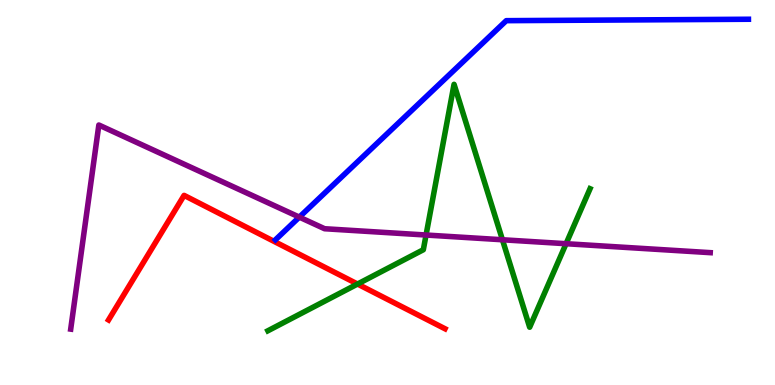[{'lines': ['blue', 'red'], 'intersections': []}, {'lines': ['green', 'red'], 'intersections': [{'x': 4.61, 'y': 2.62}]}, {'lines': ['purple', 'red'], 'intersections': []}, {'lines': ['blue', 'green'], 'intersections': []}, {'lines': ['blue', 'purple'], 'intersections': [{'x': 3.86, 'y': 4.36}]}, {'lines': ['green', 'purple'], 'intersections': [{'x': 5.5, 'y': 3.9}, {'x': 6.48, 'y': 3.77}, {'x': 7.3, 'y': 3.67}]}]